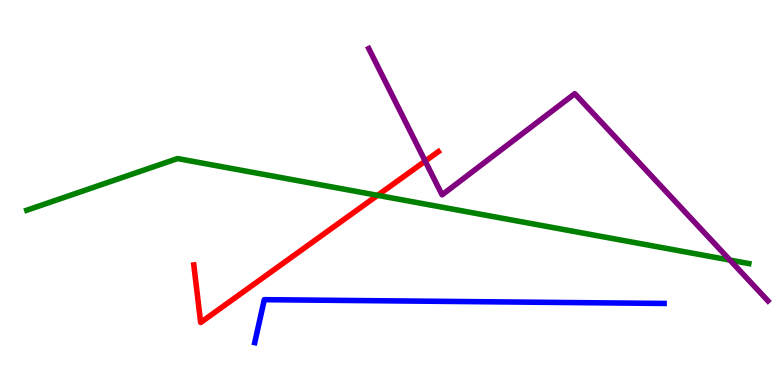[{'lines': ['blue', 'red'], 'intersections': []}, {'lines': ['green', 'red'], 'intersections': [{'x': 4.87, 'y': 4.93}]}, {'lines': ['purple', 'red'], 'intersections': [{'x': 5.49, 'y': 5.81}]}, {'lines': ['blue', 'green'], 'intersections': []}, {'lines': ['blue', 'purple'], 'intersections': []}, {'lines': ['green', 'purple'], 'intersections': [{'x': 9.42, 'y': 3.24}]}]